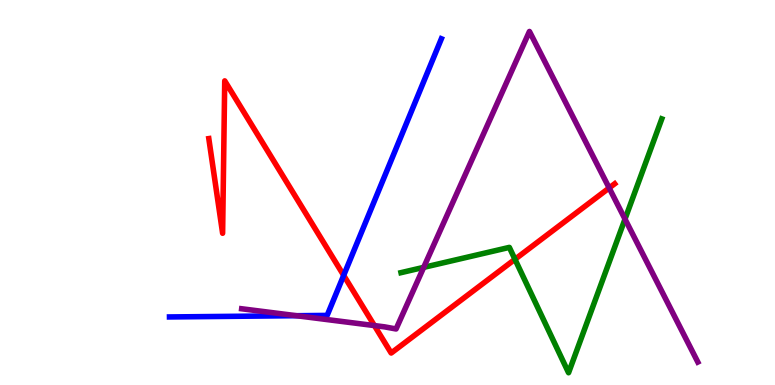[{'lines': ['blue', 'red'], 'intersections': [{'x': 4.43, 'y': 2.85}]}, {'lines': ['green', 'red'], 'intersections': [{'x': 6.64, 'y': 3.26}]}, {'lines': ['purple', 'red'], 'intersections': [{'x': 4.83, 'y': 1.54}, {'x': 7.86, 'y': 5.12}]}, {'lines': ['blue', 'green'], 'intersections': []}, {'lines': ['blue', 'purple'], 'intersections': [{'x': 3.83, 'y': 1.8}]}, {'lines': ['green', 'purple'], 'intersections': [{'x': 5.47, 'y': 3.06}, {'x': 8.06, 'y': 4.31}]}]